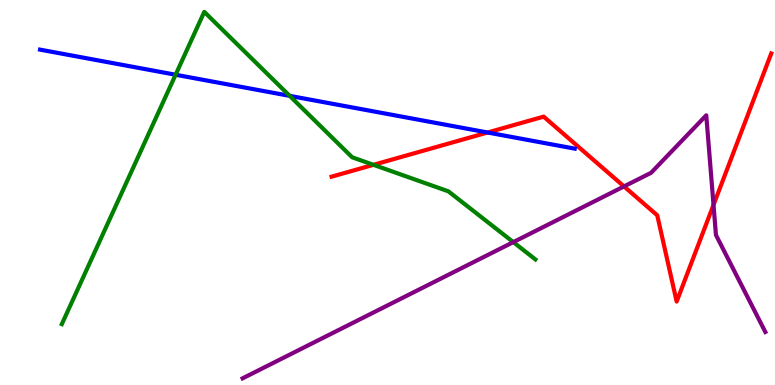[{'lines': ['blue', 'red'], 'intersections': [{'x': 6.29, 'y': 6.56}]}, {'lines': ['green', 'red'], 'intersections': [{'x': 4.82, 'y': 5.72}]}, {'lines': ['purple', 'red'], 'intersections': [{'x': 8.05, 'y': 5.16}, {'x': 9.21, 'y': 4.68}]}, {'lines': ['blue', 'green'], 'intersections': [{'x': 2.27, 'y': 8.06}, {'x': 3.74, 'y': 7.51}]}, {'lines': ['blue', 'purple'], 'intersections': []}, {'lines': ['green', 'purple'], 'intersections': [{'x': 6.62, 'y': 3.71}]}]